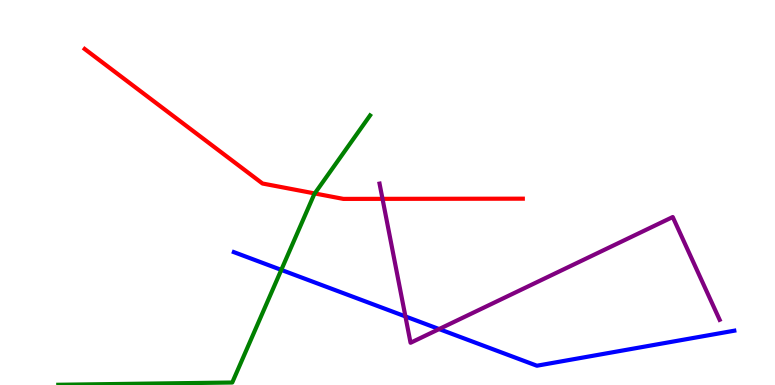[{'lines': ['blue', 'red'], 'intersections': []}, {'lines': ['green', 'red'], 'intersections': [{'x': 4.06, 'y': 4.98}]}, {'lines': ['purple', 'red'], 'intersections': [{'x': 4.94, 'y': 4.84}]}, {'lines': ['blue', 'green'], 'intersections': [{'x': 3.63, 'y': 2.99}]}, {'lines': ['blue', 'purple'], 'intersections': [{'x': 5.23, 'y': 1.78}, {'x': 5.67, 'y': 1.45}]}, {'lines': ['green', 'purple'], 'intersections': []}]